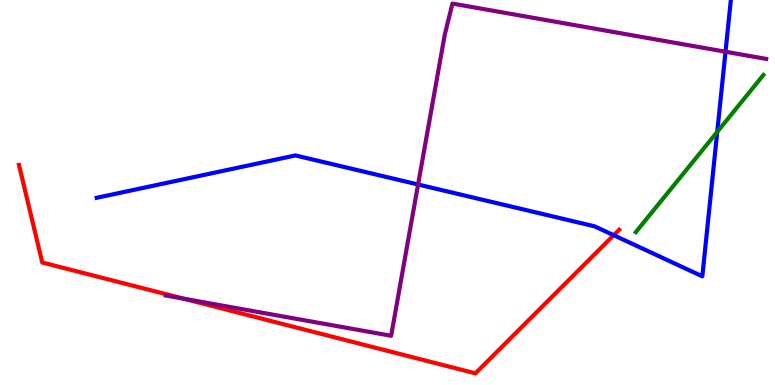[{'lines': ['blue', 'red'], 'intersections': [{'x': 7.92, 'y': 3.89}]}, {'lines': ['green', 'red'], 'intersections': []}, {'lines': ['purple', 'red'], 'intersections': [{'x': 2.37, 'y': 2.24}]}, {'lines': ['blue', 'green'], 'intersections': [{'x': 9.25, 'y': 6.57}]}, {'lines': ['blue', 'purple'], 'intersections': [{'x': 5.39, 'y': 5.21}, {'x': 9.36, 'y': 8.66}]}, {'lines': ['green', 'purple'], 'intersections': []}]